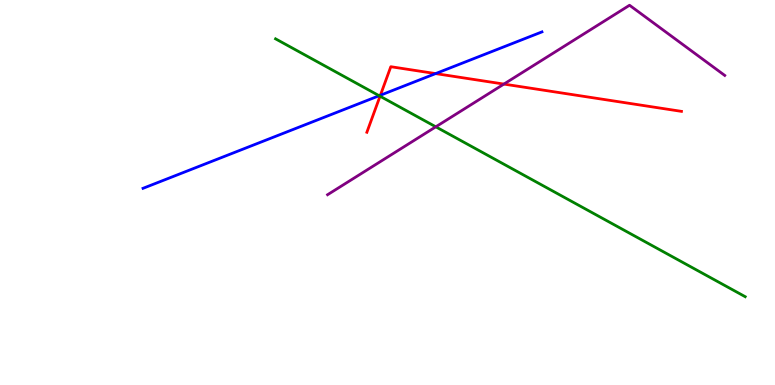[{'lines': ['blue', 'red'], 'intersections': [{'x': 4.91, 'y': 7.53}, {'x': 5.62, 'y': 8.09}]}, {'lines': ['green', 'red'], 'intersections': [{'x': 4.9, 'y': 7.5}]}, {'lines': ['purple', 'red'], 'intersections': [{'x': 6.5, 'y': 7.82}]}, {'lines': ['blue', 'green'], 'intersections': [{'x': 4.89, 'y': 7.51}]}, {'lines': ['blue', 'purple'], 'intersections': []}, {'lines': ['green', 'purple'], 'intersections': [{'x': 5.62, 'y': 6.71}]}]